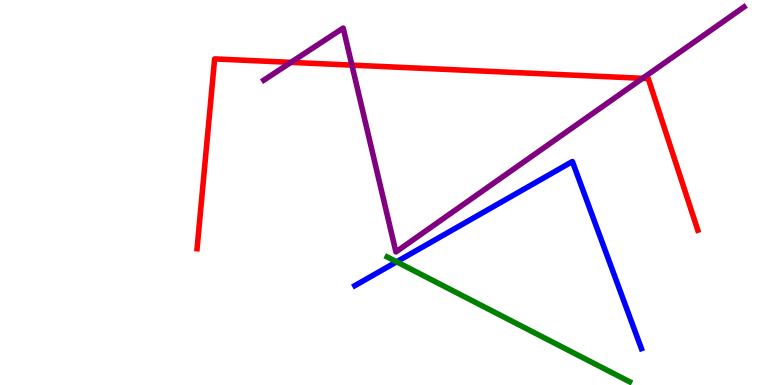[{'lines': ['blue', 'red'], 'intersections': []}, {'lines': ['green', 'red'], 'intersections': []}, {'lines': ['purple', 'red'], 'intersections': [{'x': 3.75, 'y': 8.38}, {'x': 4.54, 'y': 8.31}, {'x': 8.29, 'y': 7.97}]}, {'lines': ['blue', 'green'], 'intersections': [{'x': 5.12, 'y': 3.2}]}, {'lines': ['blue', 'purple'], 'intersections': []}, {'lines': ['green', 'purple'], 'intersections': []}]